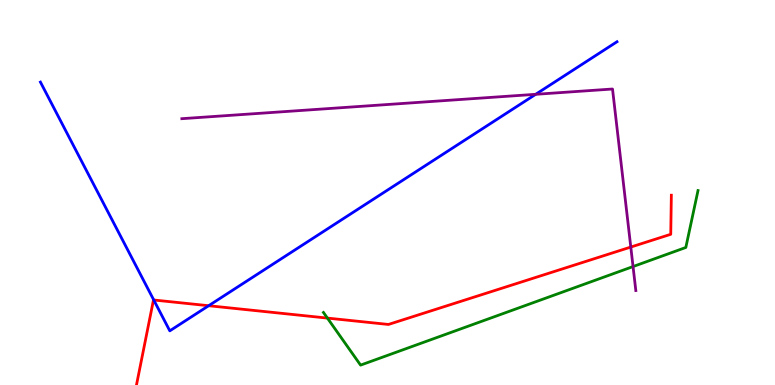[{'lines': ['blue', 'red'], 'intersections': [{'x': 1.98, 'y': 2.21}, {'x': 2.69, 'y': 2.06}]}, {'lines': ['green', 'red'], 'intersections': [{'x': 4.22, 'y': 1.74}]}, {'lines': ['purple', 'red'], 'intersections': [{'x': 8.14, 'y': 3.58}]}, {'lines': ['blue', 'green'], 'intersections': []}, {'lines': ['blue', 'purple'], 'intersections': [{'x': 6.91, 'y': 7.55}]}, {'lines': ['green', 'purple'], 'intersections': [{'x': 8.17, 'y': 3.08}]}]